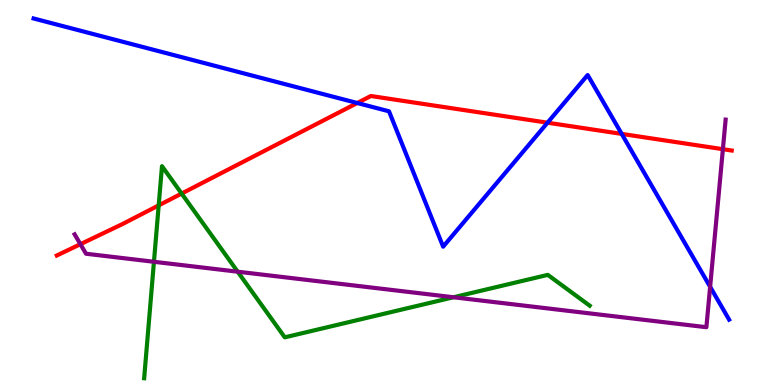[{'lines': ['blue', 'red'], 'intersections': [{'x': 4.61, 'y': 7.32}, {'x': 7.06, 'y': 6.81}, {'x': 8.02, 'y': 6.52}]}, {'lines': ['green', 'red'], 'intersections': [{'x': 2.05, 'y': 4.67}, {'x': 2.34, 'y': 4.97}]}, {'lines': ['purple', 'red'], 'intersections': [{'x': 1.04, 'y': 3.66}, {'x': 9.33, 'y': 6.12}]}, {'lines': ['blue', 'green'], 'intersections': []}, {'lines': ['blue', 'purple'], 'intersections': [{'x': 9.16, 'y': 2.55}]}, {'lines': ['green', 'purple'], 'intersections': [{'x': 1.99, 'y': 3.2}, {'x': 3.07, 'y': 2.94}, {'x': 5.85, 'y': 2.28}]}]